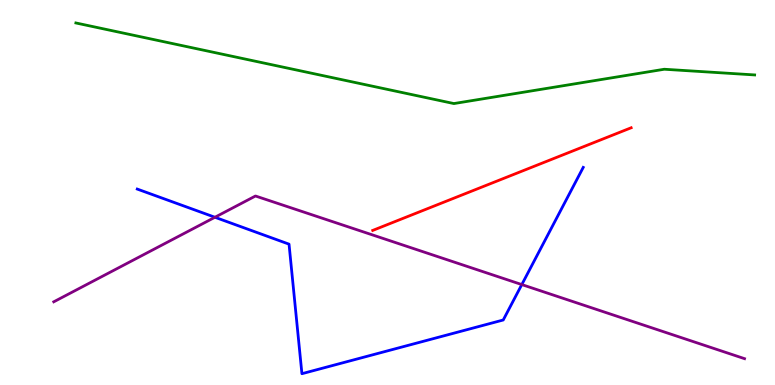[{'lines': ['blue', 'red'], 'intersections': []}, {'lines': ['green', 'red'], 'intersections': []}, {'lines': ['purple', 'red'], 'intersections': []}, {'lines': ['blue', 'green'], 'intersections': []}, {'lines': ['blue', 'purple'], 'intersections': [{'x': 2.77, 'y': 4.36}, {'x': 6.73, 'y': 2.61}]}, {'lines': ['green', 'purple'], 'intersections': []}]